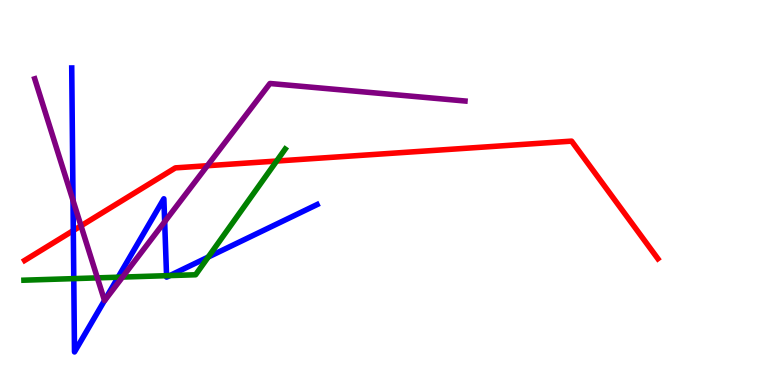[{'lines': ['blue', 'red'], 'intersections': [{'x': 0.946, 'y': 4.01}]}, {'lines': ['green', 'red'], 'intersections': [{'x': 3.57, 'y': 5.82}]}, {'lines': ['purple', 'red'], 'intersections': [{'x': 1.05, 'y': 4.13}, {'x': 2.68, 'y': 5.7}]}, {'lines': ['blue', 'green'], 'intersections': [{'x': 0.952, 'y': 2.76}, {'x': 1.52, 'y': 2.8}, {'x': 2.15, 'y': 2.84}, {'x': 2.19, 'y': 2.84}, {'x': 2.69, 'y': 3.32}]}, {'lines': ['blue', 'purple'], 'intersections': [{'x': 0.942, 'y': 4.79}, {'x': 1.35, 'y': 2.19}, {'x': 2.12, 'y': 4.24}]}, {'lines': ['green', 'purple'], 'intersections': [{'x': 1.26, 'y': 2.78}, {'x': 1.58, 'y': 2.8}]}]